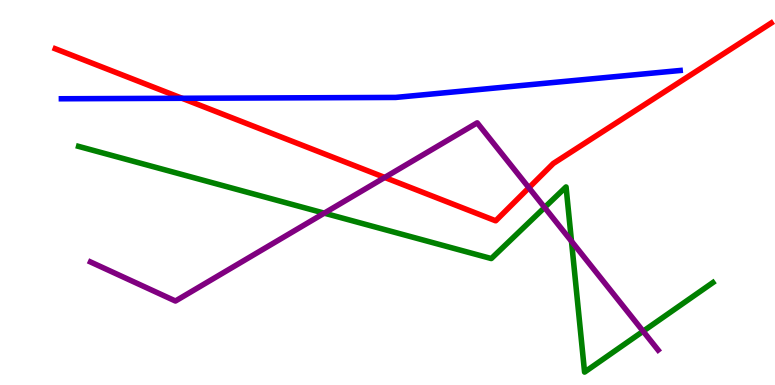[{'lines': ['blue', 'red'], 'intersections': [{'x': 2.35, 'y': 7.45}]}, {'lines': ['green', 'red'], 'intersections': []}, {'lines': ['purple', 'red'], 'intersections': [{'x': 4.96, 'y': 5.39}, {'x': 6.82, 'y': 5.12}]}, {'lines': ['blue', 'green'], 'intersections': []}, {'lines': ['blue', 'purple'], 'intersections': []}, {'lines': ['green', 'purple'], 'intersections': [{'x': 4.18, 'y': 4.46}, {'x': 7.03, 'y': 4.61}, {'x': 7.37, 'y': 3.73}, {'x': 8.3, 'y': 1.4}]}]